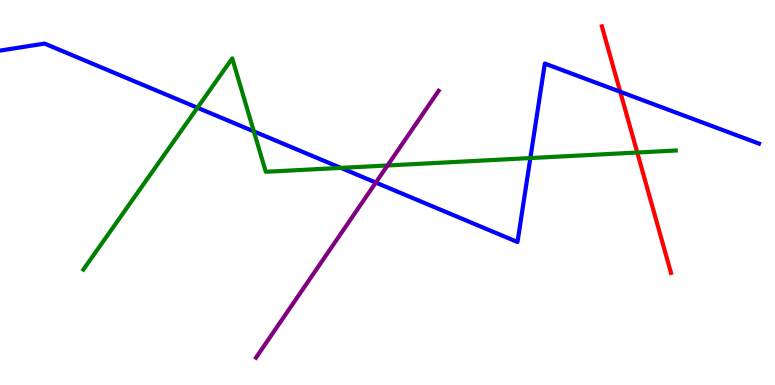[{'lines': ['blue', 'red'], 'intersections': [{'x': 8.0, 'y': 7.62}]}, {'lines': ['green', 'red'], 'intersections': [{'x': 8.22, 'y': 6.04}]}, {'lines': ['purple', 'red'], 'intersections': []}, {'lines': ['blue', 'green'], 'intersections': [{'x': 2.55, 'y': 7.2}, {'x': 3.28, 'y': 6.59}, {'x': 4.4, 'y': 5.64}, {'x': 6.84, 'y': 5.89}]}, {'lines': ['blue', 'purple'], 'intersections': [{'x': 4.85, 'y': 5.26}]}, {'lines': ['green', 'purple'], 'intersections': [{'x': 5.0, 'y': 5.7}]}]